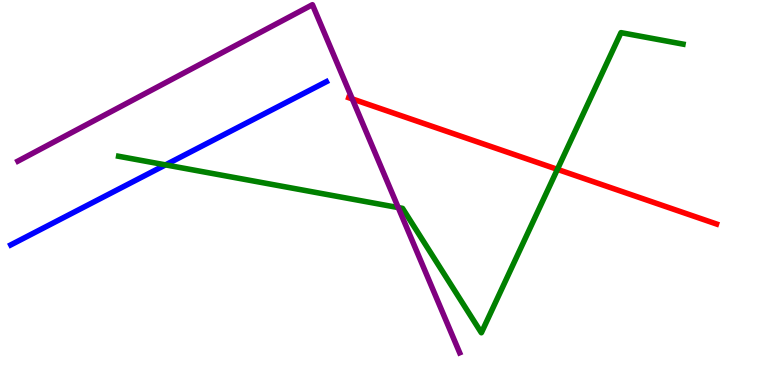[{'lines': ['blue', 'red'], 'intersections': []}, {'lines': ['green', 'red'], 'intersections': [{'x': 7.19, 'y': 5.6}]}, {'lines': ['purple', 'red'], 'intersections': [{'x': 4.55, 'y': 7.43}]}, {'lines': ['blue', 'green'], 'intersections': [{'x': 2.14, 'y': 5.72}]}, {'lines': ['blue', 'purple'], 'intersections': []}, {'lines': ['green', 'purple'], 'intersections': [{'x': 5.14, 'y': 4.61}]}]